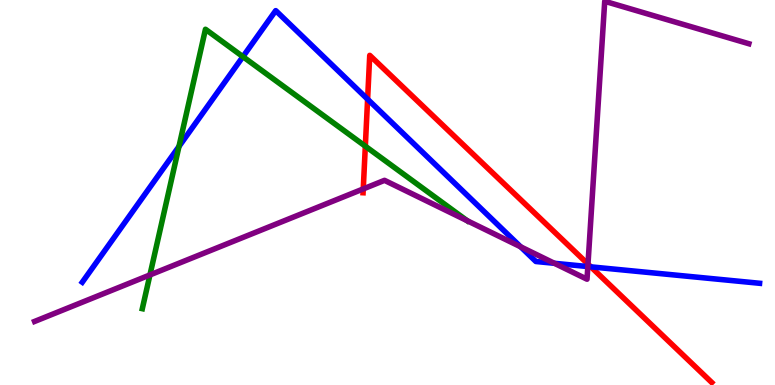[{'lines': ['blue', 'red'], 'intersections': [{'x': 4.74, 'y': 7.42}, {'x': 7.62, 'y': 3.07}]}, {'lines': ['green', 'red'], 'intersections': [{'x': 4.71, 'y': 6.2}]}, {'lines': ['purple', 'red'], 'intersections': [{'x': 4.69, 'y': 5.09}, {'x': 7.59, 'y': 3.14}]}, {'lines': ['blue', 'green'], 'intersections': [{'x': 2.31, 'y': 6.2}, {'x': 3.13, 'y': 8.53}]}, {'lines': ['blue', 'purple'], 'intersections': [{'x': 6.72, 'y': 3.59}, {'x': 7.15, 'y': 3.16}, {'x': 7.58, 'y': 3.08}]}, {'lines': ['green', 'purple'], 'intersections': [{'x': 1.93, 'y': 2.86}, {'x': 6.03, 'y': 4.27}]}]